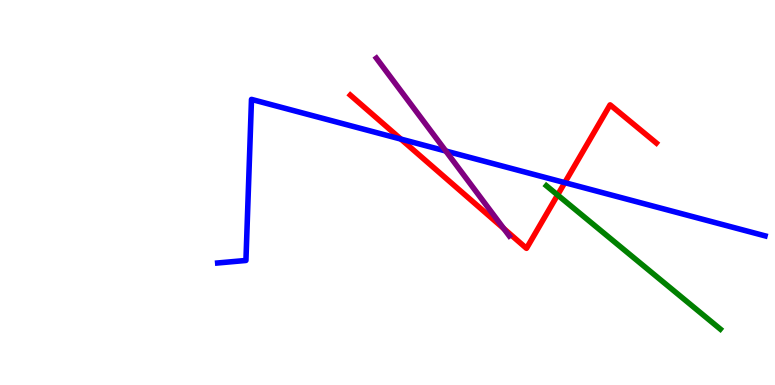[{'lines': ['blue', 'red'], 'intersections': [{'x': 5.17, 'y': 6.39}, {'x': 7.29, 'y': 5.26}]}, {'lines': ['green', 'red'], 'intersections': [{'x': 7.19, 'y': 4.94}]}, {'lines': ['purple', 'red'], 'intersections': [{'x': 6.5, 'y': 4.06}]}, {'lines': ['blue', 'green'], 'intersections': []}, {'lines': ['blue', 'purple'], 'intersections': [{'x': 5.75, 'y': 6.08}]}, {'lines': ['green', 'purple'], 'intersections': []}]